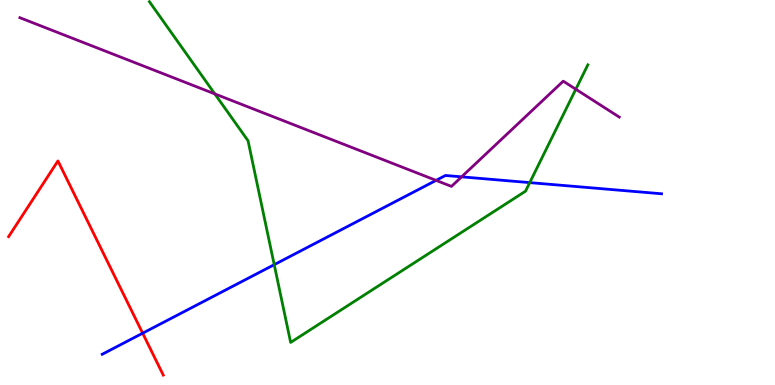[{'lines': ['blue', 'red'], 'intersections': [{'x': 1.84, 'y': 1.35}]}, {'lines': ['green', 'red'], 'intersections': []}, {'lines': ['purple', 'red'], 'intersections': []}, {'lines': ['blue', 'green'], 'intersections': [{'x': 3.54, 'y': 3.13}, {'x': 6.84, 'y': 5.26}]}, {'lines': ['blue', 'purple'], 'intersections': [{'x': 5.63, 'y': 5.32}, {'x': 5.96, 'y': 5.41}]}, {'lines': ['green', 'purple'], 'intersections': [{'x': 2.77, 'y': 7.56}, {'x': 7.43, 'y': 7.68}]}]